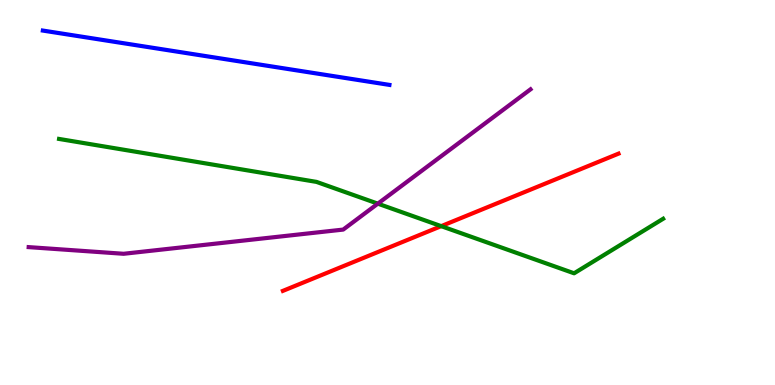[{'lines': ['blue', 'red'], 'intersections': []}, {'lines': ['green', 'red'], 'intersections': [{'x': 5.69, 'y': 4.13}]}, {'lines': ['purple', 'red'], 'intersections': []}, {'lines': ['blue', 'green'], 'intersections': []}, {'lines': ['blue', 'purple'], 'intersections': []}, {'lines': ['green', 'purple'], 'intersections': [{'x': 4.88, 'y': 4.71}]}]